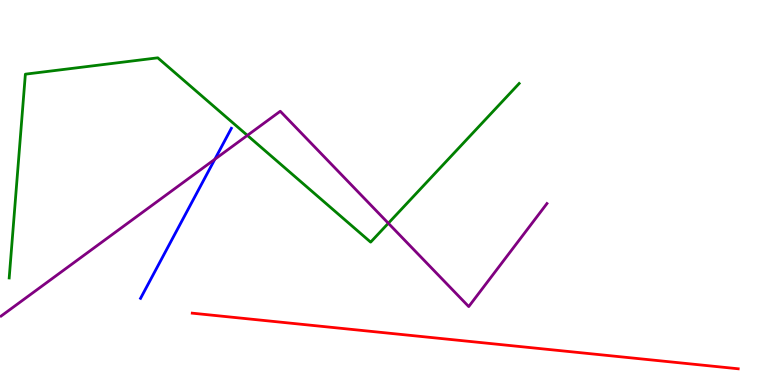[{'lines': ['blue', 'red'], 'intersections': []}, {'lines': ['green', 'red'], 'intersections': []}, {'lines': ['purple', 'red'], 'intersections': []}, {'lines': ['blue', 'green'], 'intersections': []}, {'lines': ['blue', 'purple'], 'intersections': [{'x': 2.77, 'y': 5.86}]}, {'lines': ['green', 'purple'], 'intersections': [{'x': 3.19, 'y': 6.48}, {'x': 5.01, 'y': 4.2}]}]